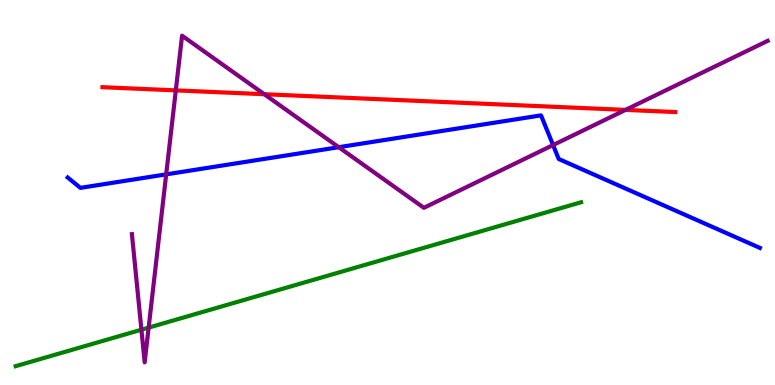[{'lines': ['blue', 'red'], 'intersections': []}, {'lines': ['green', 'red'], 'intersections': []}, {'lines': ['purple', 'red'], 'intersections': [{'x': 2.27, 'y': 7.65}, {'x': 3.41, 'y': 7.55}, {'x': 8.07, 'y': 7.15}]}, {'lines': ['blue', 'green'], 'intersections': []}, {'lines': ['blue', 'purple'], 'intersections': [{'x': 2.14, 'y': 5.47}, {'x': 4.37, 'y': 6.18}, {'x': 7.14, 'y': 6.23}]}, {'lines': ['green', 'purple'], 'intersections': [{'x': 1.82, 'y': 1.44}, {'x': 1.92, 'y': 1.49}]}]